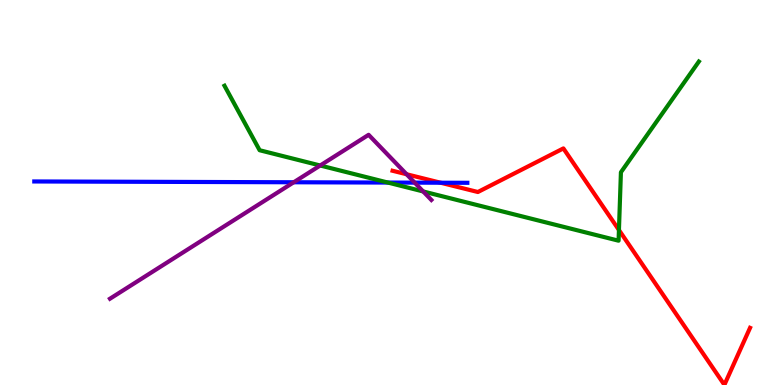[{'lines': ['blue', 'red'], 'intersections': [{'x': 5.68, 'y': 5.25}]}, {'lines': ['green', 'red'], 'intersections': [{'x': 7.99, 'y': 4.03}]}, {'lines': ['purple', 'red'], 'intersections': [{'x': 5.25, 'y': 5.47}]}, {'lines': ['blue', 'green'], 'intersections': [{'x': 5.0, 'y': 5.26}]}, {'lines': ['blue', 'purple'], 'intersections': [{'x': 3.79, 'y': 5.27}, {'x': 5.35, 'y': 5.26}]}, {'lines': ['green', 'purple'], 'intersections': [{'x': 4.13, 'y': 5.7}, {'x': 5.46, 'y': 5.03}]}]